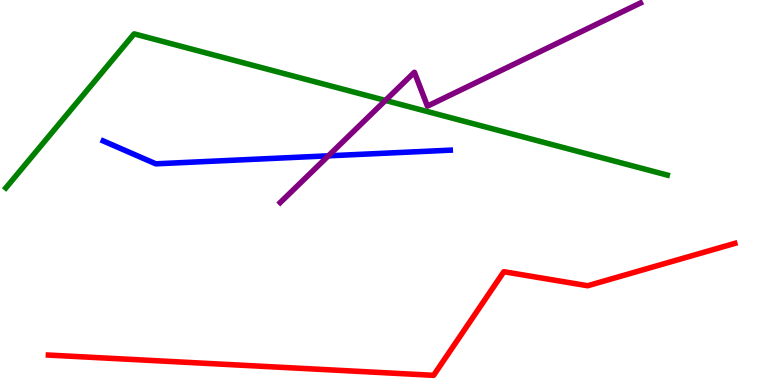[{'lines': ['blue', 'red'], 'intersections': []}, {'lines': ['green', 'red'], 'intersections': []}, {'lines': ['purple', 'red'], 'intersections': []}, {'lines': ['blue', 'green'], 'intersections': []}, {'lines': ['blue', 'purple'], 'intersections': [{'x': 4.24, 'y': 5.95}]}, {'lines': ['green', 'purple'], 'intersections': [{'x': 4.97, 'y': 7.39}]}]